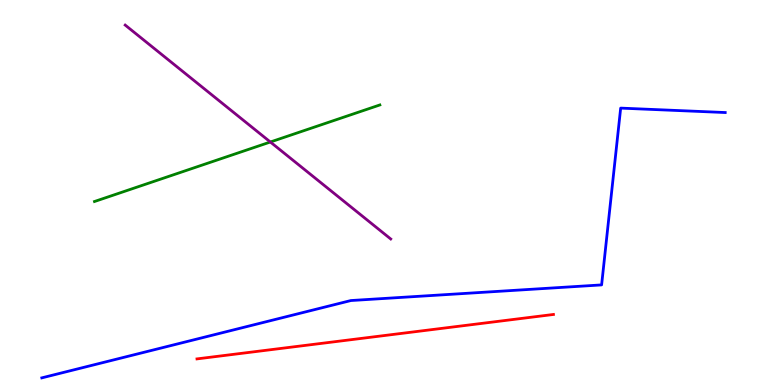[{'lines': ['blue', 'red'], 'intersections': []}, {'lines': ['green', 'red'], 'intersections': []}, {'lines': ['purple', 'red'], 'intersections': []}, {'lines': ['blue', 'green'], 'intersections': []}, {'lines': ['blue', 'purple'], 'intersections': []}, {'lines': ['green', 'purple'], 'intersections': [{'x': 3.49, 'y': 6.31}]}]